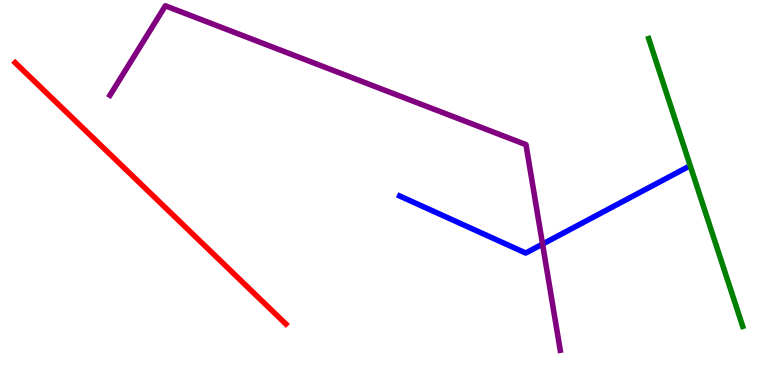[{'lines': ['blue', 'red'], 'intersections': []}, {'lines': ['green', 'red'], 'intersections': []}, {'lines': ['purple', 'red'], 'intersections': []}, {'lines': ['blue', 'green'], 'intersections': []}, {'lines': ['blue', 'purple'], 'intersections': [{'x': 7.0, 'y': 3.66}]}, {'lines': ['green', 'purple'], 'intersections': []}]